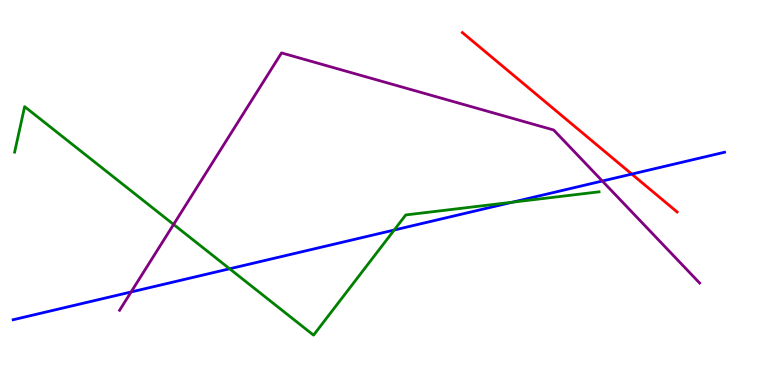[{'lines': ['blue', 'red'], 'intersections': [{'x': 8.15, 'y': 5.48}]}, {'lines': ['green', 'red'], 'intersections': []}, {'lines': ['purple', 'red'], 'intersections': []}, {'lines': ['blue', 'green'], 'intersections': [{'x': 2.96, 'y': 3.02}, {'x': 5.09, 'y': 4.03}, {'x': 6.61, 'y': 4.75}]}, {'lines': ['blue', 'purple'], 'intersections': [{'x': 1.69, 'y': 2.42}, {'x': 7.77, 'y': 5.3}]}, {'lines': ['green', 'purple'], 'intersections': [{'x': 2.24, 'y': 4.17}]}]